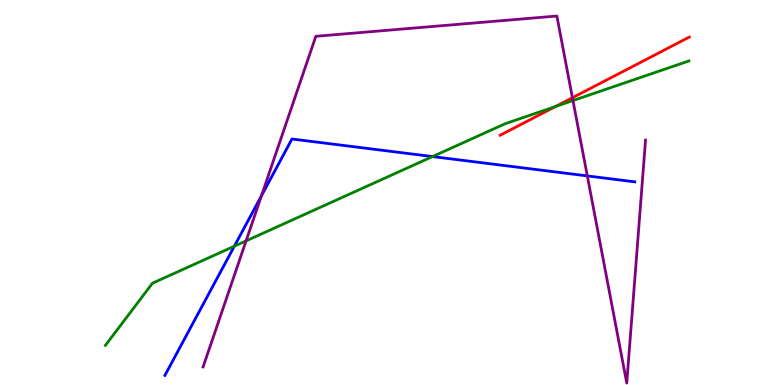[{'lines': ['blue', 'red'], 'intersections': []}, {'lines': ['green', 'red'], 'intersections': [{'x': 7.17, 'y': 7.23}]}, {'lines': ['purple', 'red'], 'intersections': [{'x': 7.39, 'y': 7.46}]}, {'lines': ['blue', 'green'], 'intersections': [{'x': 3.02, 'y': 3.61}, {'x': 5.58, 'y': 5.93}]}, {'lines': ['blue', 'purple'], 'intersections': [{'x': 3.37, 'y': 4.91}, {'x': 7.58, 'y': 5.43}]}, {'lines': ['green', 'purple'], 'intersections': [{'x': 3.18, 'y': 3.74}, {'x': 7.39, 'y': 7.39}]}]